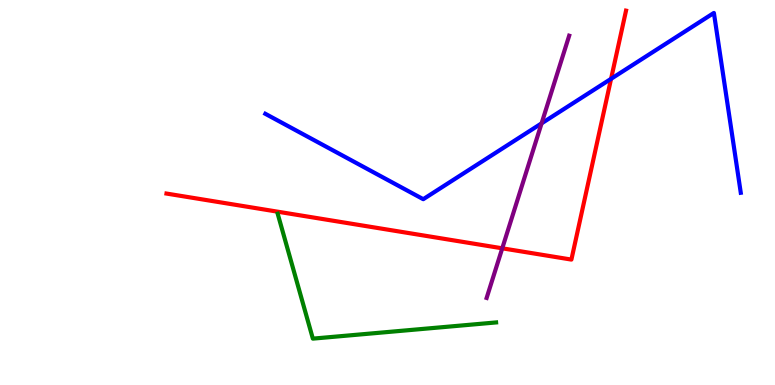[{'lines': ['blue', 'red'], 'intersections': [{'x': 7.88, 'y': 7.95}]}, {'lines': ['green', 'red'], 'intersections': []}, {'lines': ['purple', 'red'], 'intersections': [{'x': 6.48, 'y': 3.55}]}, {'lines': ['blue', 'green'], 'intersections': []}, {'lines': ['blue', 'purple'], 'intersections': [{'x': 6.99, 'y': 6.8}]}, {'lines': ['green', 'purple'], 'intersections': []}]